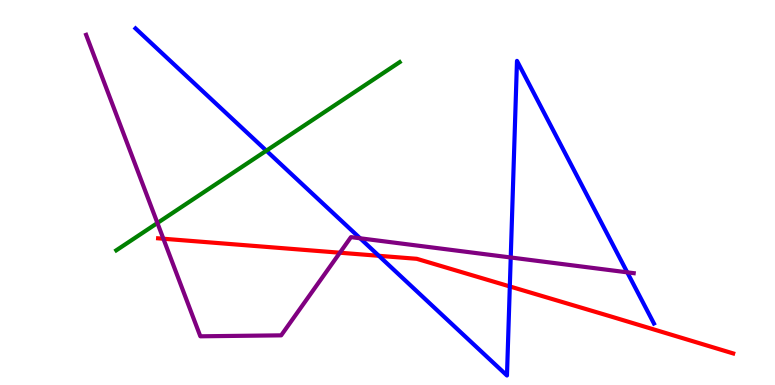[{'lines': ['blue', 'red'], 'intersections': [{'x': 4.89, 'y': 3.36}, {'x': 6.58, 'y': 2.56}]}, {'lines': ['green', 'red'], 'intersections': []}, {'lines': ['purple', 'red'], 'intersections': [{'x': 2.11, 'y': 3.8}, {'x': 4.39, 'y': 3.44}]}, {'lines': ['blue', 'green'], 'intersections': [{'x': 3.44, 'y': 6.09}]}, {'lines': ['blue', 'purple'], 'intersections': [{'x': 4.65, 'y': 3.81}, {'x': 6.59, 'y': 3.31}, {'x': 8.09, 'y': 2.93}]}, {'lines': ['green', 'purple'], 'intersections': [{'x': 2.03, 'y': 4.21}]}]